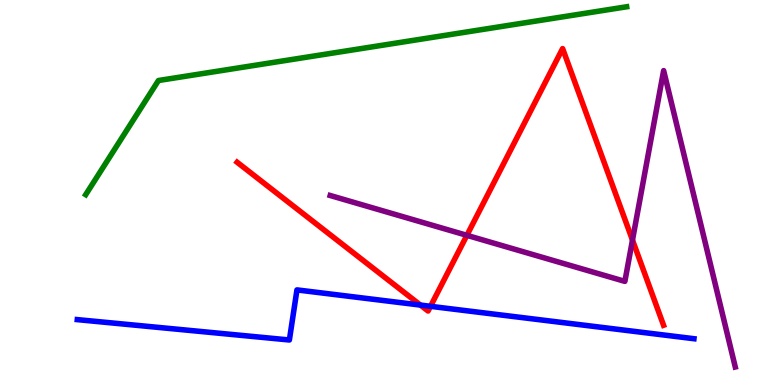[{'lines': ['blue', 'red'], 'intersections': [{'x': 5.43, 'y': 2.08}, {'x': 5.55, 'y': 2.04}]}, {'lines': ['green', 'red'], 'intersections': []}, {'lines': ['purple', 'red'], 'intersections': [{'x': 6.02, 'y': 3.89}, {'x': 8.16, 'y': 3.76}]}, {'lines': ['blue', 'green'], 'intersections': []}, {'lines': ['blue', 'purple'], 'intersections': []}, {'lines': ['green', 'purple'], 'intersections': []}]